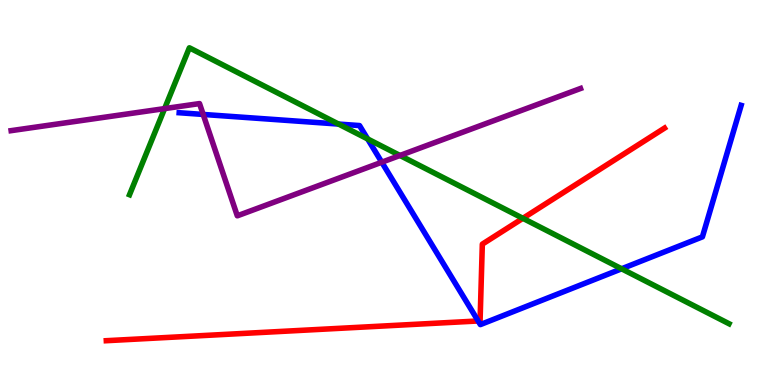[{'lines': ['blue', 'red'], 'intersections': [{'x': 6.17, 'y': 1.66}]}, {'lines': ['green', 'red'], 'intersections': [{'x': 6.75, 'y': 4.33}]}, {'lines': ['purple', 'red'], 'intersections': []}, {'lines': ['blue', 'green'], 'intersections': [{'x': 4.37, 'y': 6.78}, {'x': 4.74, 'y': 6.39}, {'x': 8.02, 'y': 3.02}]}, {'lines': ['blue', 'purple'], 'intersections': [{'x': 2.62, 'y': 7.03}, {'x': 4.93, 'y': 5.79}]}, {'lines': ['green', 'purple'], 'intersections': [{'x': 2.12, 'y': 7.18}, {'x': 5.16, 'y': 5.96}]}]